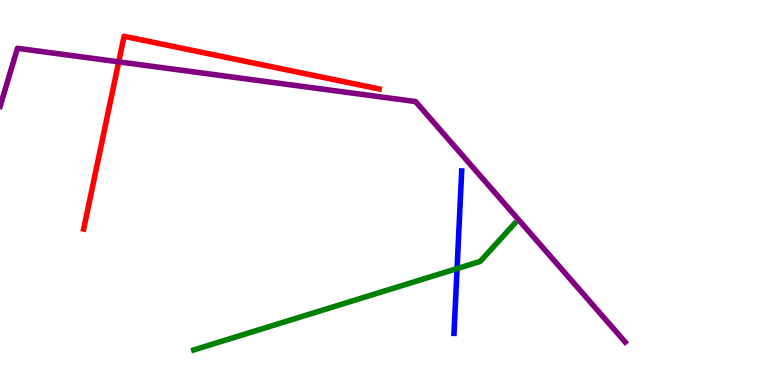[{'lines': ['blue', 'red'], 'intersections': []}, {'lines': ['green', 'red'], 'intersections': []}, {'lines': ['purple', 'red'], 'intersections': [{'x': 1.53, 'y': 8.39}]}, {'lines': ['blue', 'green'], 'intersections': [{'x': 5.9, 'y': 3.02}]}, {'lines': ['blue', 'purple'], 'intersections': []}, {'lines': ['green', 'purple'], 'intersections': []}]